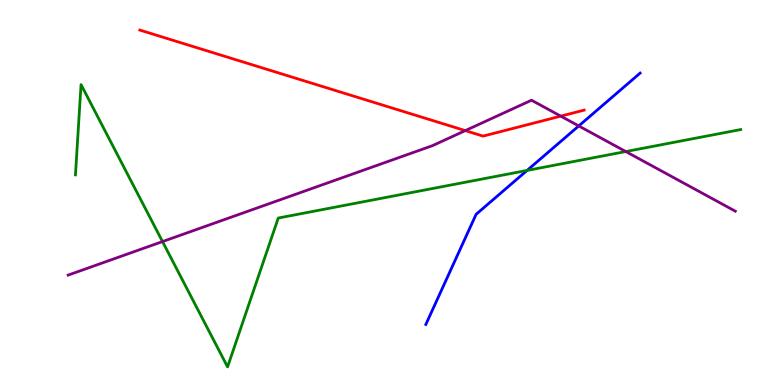[{'lines': ['blue', 'red'], 'intersections': []}, {'lines': ['green', 'red'], 'intersections': []}, {'lines': ['purple', 'red'], 'intersections': [{'x': 6.0, 'y': 6.61}, {'x': 7.24, 'y': 6.98}]}, {'lines': ['blue', 'green'], 'intersections': [{'x': 6.8, 'y': 5.57}]}, {'lines': ['blue', 'purple'], 'intersections': [{'x': 7.47, 'y': 6.73}]}, {'lines': ['green', 'purple'], 'intersections': [{'x': 2.1, 'y': 3.73}, {'x': 8.07, 'y': 6.06}]}]